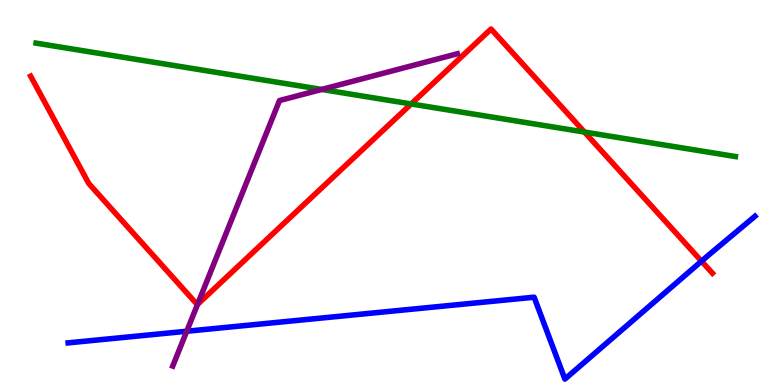[{'lines': ['blue', 'red'], 'intersections': [{'x': 9.05, 'y': 3.22}]}, {'lines': ['green', 'red'], 'intersections': [{'x': 5.31, 'y': 7.3}, {'x': 7.54, 'y': 6.57}]}, {'lines': ['purple', 'red'], 'intersections': [{'x': 2.55, 'y': 2.09}]}, {'lines': ['blue', 'green'], 'intersections': []}, {'lines': ['blue', 'purple'], 'intersections': [{'x': 2.41, 'y': 1.4}]}, {'lines': ['green', 'purple'], 'intersections': [{'x': 4.15, 'y': 7.68}]}]